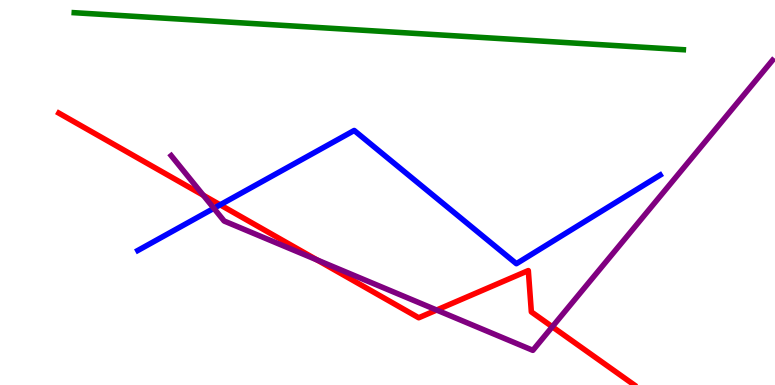[{'lines': ['blue', 'red'], 'intersections': [{'x': 2.84, 'y': 4.68}]}, {'lines': ['green', 'red'], 'intersections': []}, {'lines': ['purple', 'red'], 'intersections': [{'x': 2.62, 'y': 4.93}, {'x': 4.09, 'y': 3.25}, {'x': 5.63, 'y': 1.95}, {'x': 7.13, 'y': 1.51}]}, {'lines': ['blue', 'green'], 'intersections': []}, {'lines': ['blue', 'purple'], 'intersections': [{'x': 2.76, 'y': 4.59}]}, {'lines': ['green', 'purple'], 'intersections': []}]